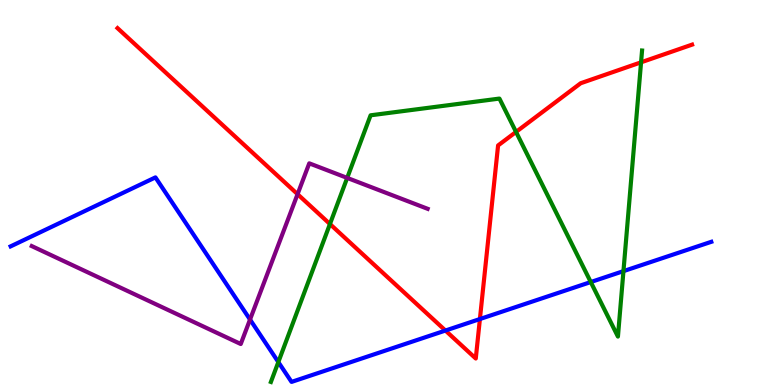[{'lines': ['blue', 'red'], 'intersections': [{'x': 5.75, 'y': 1.41}, {'x': 6.19, 'y': 1.71}]}, {'lines': ['green', 'red'], 'intersections': [{'x': 4.26, 'y': 4.18}, {'x': 6.66, 'y': 6.57}, {'x': 8.27, 'y': 8.38}]}, {'lines': ['purple', 'red'], 'intersections': [{'x': 3.84, 'y': 4.96}]}, {'lines': ['blue', 'green'], 'intersections': [{'x': 3.59, 'y': 0.595}, {'x': 7.62, 'y': 2.67}, {'x': 8.04, 'y': 2.96}]}, {'lines': ['blue', 'purple'], 'intersections': [{'x': 3.23, 'y': 1.7}]}, {'lines': ['green', 'purple'], 'intersections': [{'x': 4.48, 'y': 5.38}]}]